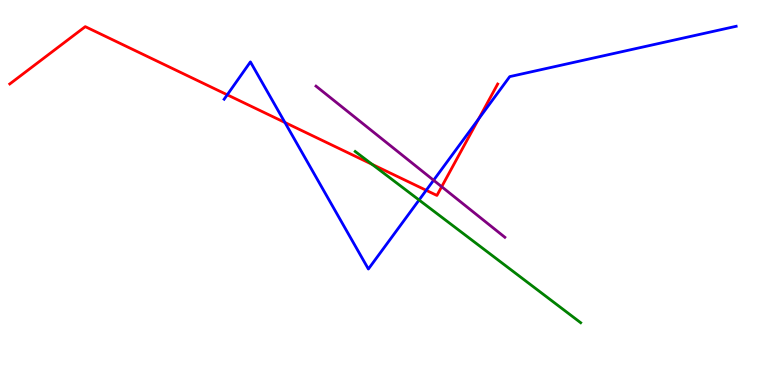[{'lines': ['blue', 'red'], 'intersections': [{'x': 2.93, 'y': 7.54}, {'x': 3.68, 'y': 6.82}, {'x': 5.5, 'y': 5.06}, {'x': 6.18, 'y': 6.91}]}, {'lines': ['green', 'red'], 'intersections': [{'x': 4.8, 'y': 5.73}]}, {'lines': ['purple', 'red'], 'intersections': [{'x': 5.7, 'y': 5.15}]}, {'lines': ['blue', 'green'], 'intersections': [{'x': 5.41, 'y': 4.81}]}, {'lines': ['blue', 'purple'], 'intersections': [{'x': 5.59, 'y': 5.32}]}, {'lines': ['green', 'purple'], 'intersections': []}]